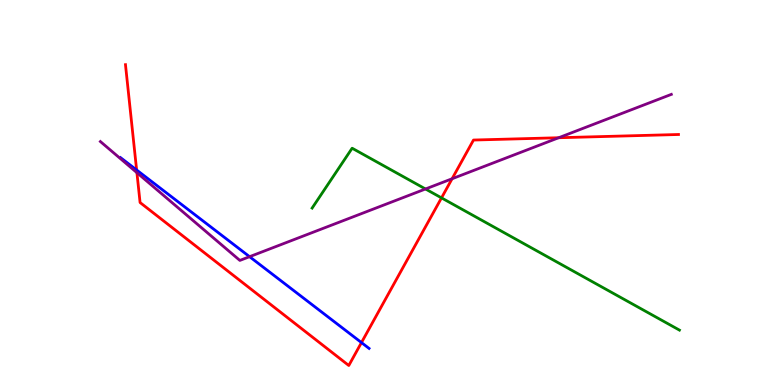[{'lines': ['blue', 'red'], 'intersections': [{'x': 1.76, 'y': 5.58}, {'x': 4.66, 'y': 1.1}]}, {'lines': ['green', 'red'], 'intersections': [{'x': 5.7, 'y': 4.86}]}, {'lines': ['purple', 'red'], 'intersections': [{'x': 1.77, 'y': 5.51}, {'x': 5.83, 'y': 5.36}, {'x': 7.21, 'y': 6.42}]}, {'lines': ['blue', 'green'], 'intersections': []}, {'lines': ['blue', 'purple'], 'intersections': [{'x': 3.22, 'y': 3.33}]}, {'lines': ['green', 'purple'], 'intersections': [{'x': 5.49, 'y': 5.09}]}]